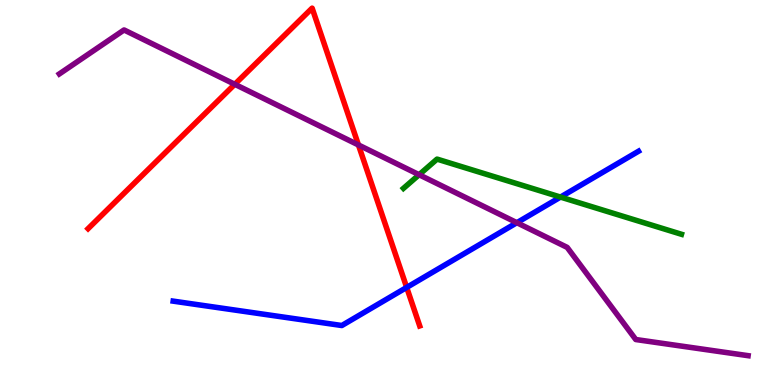[{'lines': ['blue', 'red'], 'intersections': [{'x': 5.25, 'y': 2.53}]}, {'lines': ['green', 'red'], 'intersections': []}, {'lines': ['purple', 'red'], 'intersections': [{'x': 3.03, 'y': 7.81}, {'x': 4.63, 'y': 6.23}]}, {'lines': ['blue', 'green'], 'intersections': [{'x': 7.23, 'y': 4.88}]}, {'lines': ['blue', 'purple'], 'intersections': [{'x': 6.67, 'y': 4.22}]}, {'lines': ['green', 'purple'], 'intersections': [{'x': 5.41, 'y': 5.46}]}]